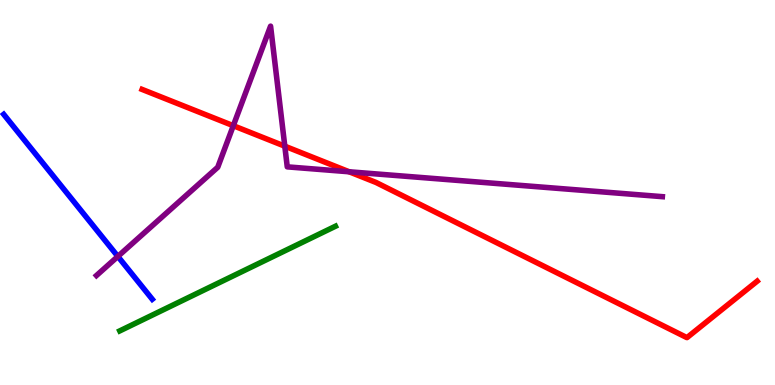[{'lines': ['blue', 'red'], 'intersections': []}, {'lines': ['green', 'red'], 'intersections': []}, {'lines': ['purple', 'red'], 'intersections': [{'x': 3.01, 'y': 6.74}, {'x': 3.67, 'y': 6.2}, {'x': 4.51, 'y': 5.54}]}, {'lines': ['blue', 'green'], 'intersections': []}, {'lines': ['blue', 'purple'], 'intersections': [{'x': 1.52, 'y': 3.34}]}, {'lines': ['green', 'purple'], 'intersections': []}]